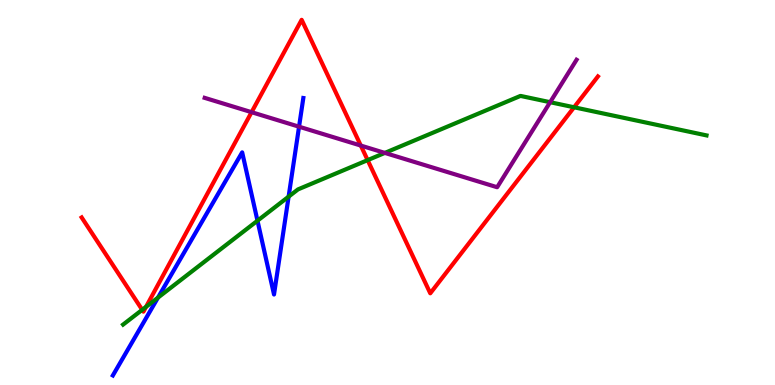[{'lines': ['blue', 'red'], 'intersections': []}, {'lines': ['green', 'red'], 'intersections': [{'x': 1.84, 'y': 1.95}, {'x': 1.88, 'y': 2.03}, {'x': 4.74, 'y': 5.84}, {'x': 7.41, 'y': 7.21}]}, {'lines': ['purple', 'red'], 'intersections': [{'x': 3.25, 'y': 7.09}, {'x': 4.66, 'y': 6.22}]}, {'lines': ['blue', 'green'], 'intersections': [{'x': 2.04, 'y': 2.27}, {'x': 3.32, 'y': 4.27}, {'x': 3.72, 'y': 4.89}]}, {'lines': ['blue', 'purple'], 'intersections': [{'x': 3.86, 'y': 6.71}]}, {'lines': ['green', 'purple'], 'intersections': [{'x': 4.97, 'y': 6.03}, {'x': 7.1, 'y': 7.35}]}]